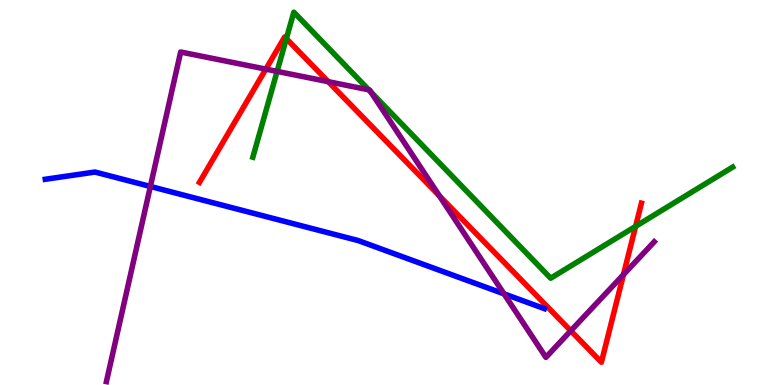[{'lines': ['blue', 'red'], 'intersections': []}, {'lines': ['green', 'red'], 'intersections': [{'x': 3.69, 'y': 9.0}, {'x': 8.2, 'y': 4.12}]}, {'lines': ['purple', 'red'], 'intersections': [{'x': 3.43, 'y': 8.2}, {'x': 4.24, 'y': 7.88}, {'x': 5.67, 'y': 4.92}, {'x': 7.36, 'y': 1.41}, {'x': 8.04, 'y': 2.87}]}, {'lines': ['blue', 'green'], 'intersections': []}, {'lines': ['blue', 'purple'], 'intersections': [{'x': 1.94, 'y': 5.16}, {'x': 6.5, 'y': 2.37}]}, {'lines': ['green', 'purple'], 'intersections': [{'x': 3.58, 'y': 8.15}, {'x': 4.76, 'y': 7.67}, {'x': 4.79, 'y': 7.61}]}]